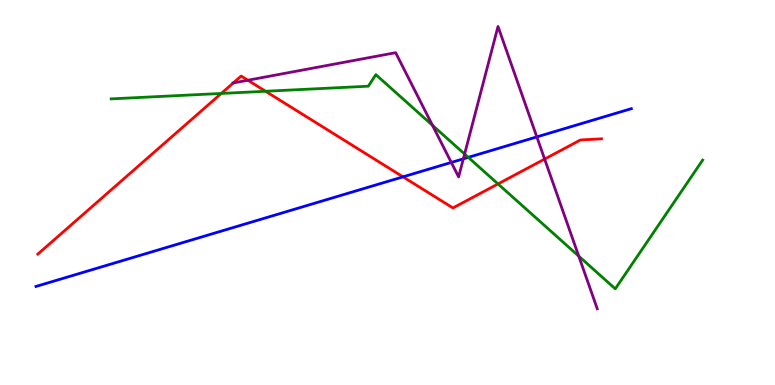[{'lines': ['blue', 'red'], 'intersections': [{'x': 5.2, 'y': 5.41}]}, {'lines': ['green', 'red'], 'intersections': [{'x': 2.86, 'y': 7.57}, {'x': 3.43, 'y': 7.63}, {'x': 6.43, 'y': 5.22}]}, {'lines': ['purple', 'red'], 'intersections': [{'x': 3.01, 'y': 7.85}, {'x': 3.2, 'y': 7.92}, {'x': 7.03, 'y': 5.87}]}, {'lines': ['blue', 'green'], 'intersections': [{'x': 6.04, 'y': 5.91}]}, {'lines': ['blue', 'purple'], 'intersections': [{'x': 5.82, 'y': 5.78}, {'x': 5.98, 'y': 5.87}, {'x': 6.93, 'y': 6.44}]}, {'lines': ['green', 'purple'], 'intersections': [{'x': 5.58, 'y': 6.75}, {'x': 5.99, 'y': 6.0}, {'x': 7.47, 'y': 3.35}]}]